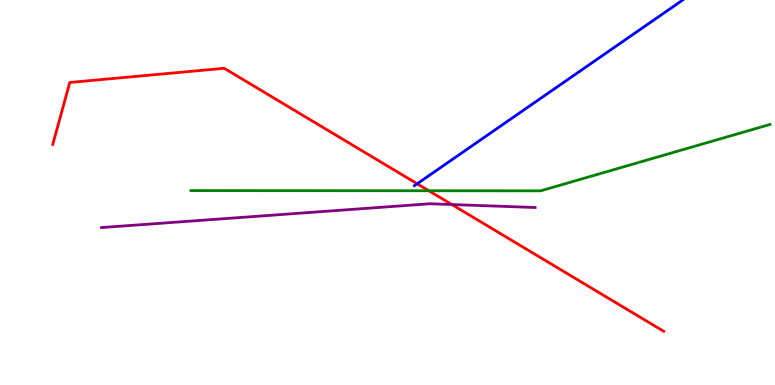[{'lines': ['blue', 'red'], 'intersections': [{'x': 5.38, 'y': 5.23}]}, {'lines': ['green', 'red'], 'intersections': [{'x': 5.53, 'y': 5.05}]}, {'lines': ['purple', 'red'], 'intersections': [{'x': 5.83, 'y': 4.69}]}, {'lines': ['blue', 'green'], 'intersections': []}, {'lines': ['blue', 'purple'], 'intersections': []}, {'lines': ['green', 'purple'], 'intersections': []}]